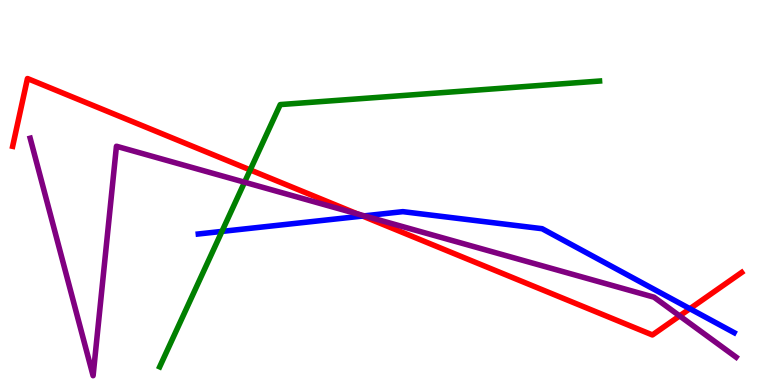[{'lines': ['blue', 'red'], 'intersections': [{'x': 4.68, 'y': 4.39}, {'x': 8.9, 'y': 1.98}]}, {'lines': ['green', 'red'], 'intersections': [{'x': 3.23, 'y': 5.59}]}, {'lines': ['purple', 'red'], 'intersections': [{'x': 4.61, 'y': 4.44}, {'x': 8.77, 'y': 1.79}]}, {'lines': ['blue', 'green'], 'intersections': [{'x': 2.86, 'y': 3.99}]}, {'lines': ['blue', 'purple'], 'intersections': [{'x': 4.7, 'y': 4.39}]}, {'lines': ['green', 'purple'], 'intersections': [{'x': 3.16, 'y': 5.27}]}]